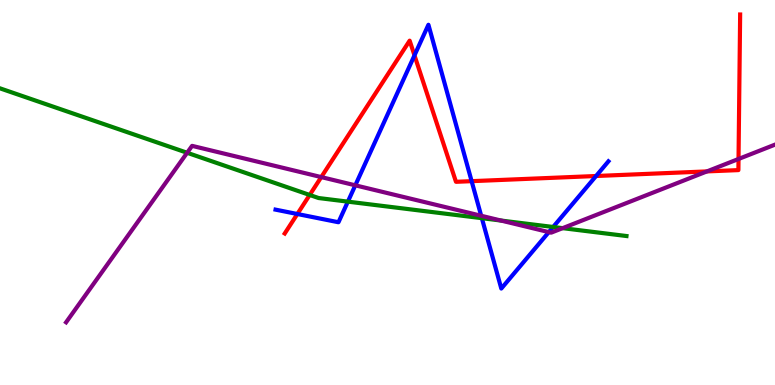[{'lines': ['blue', 'red'], 'intersections': [{'x': 3.84, 'y': 4.44}, {'x': 5.35, 'y': 8.56}, {'x': 6.09, 'y': 5.29}, {'x': 7.69, 'y': 5.43}]}, {'lines': ['green', 'red'], 'intersections': [{'x': 4.0, 'y': 4.94}]}, {'lines': ['purple', 'red'], 'intersections': [{'x': 4.15, 'y': 5.4}, {'x': 9.12, 'y': 5.55}, {'x': 9.53, 'y': 5.87}]}, {'lines': ['blue', 'green'], 'intersections': [{'x': 4.49, 'y': 4.76}, {'x': 6.22, 'y': 4.33}, {'x': 7.14, 'y': 4.1}]}, {'lines': ['blue', 'purple'], 'intersections': [{'x': 4.58, 'y': 5.19}, {'x': 6.21, 'y': 4.4}, {'x': 7.08, 'y': 3.97}]}, {'lines': ['green', 'purple'], 'intersections': [{'x': 2.41, 'y': 6.03}, {'x': 6.46, 'y': 4.27}, {'x': 7.26, 'y': 4.07}]}]